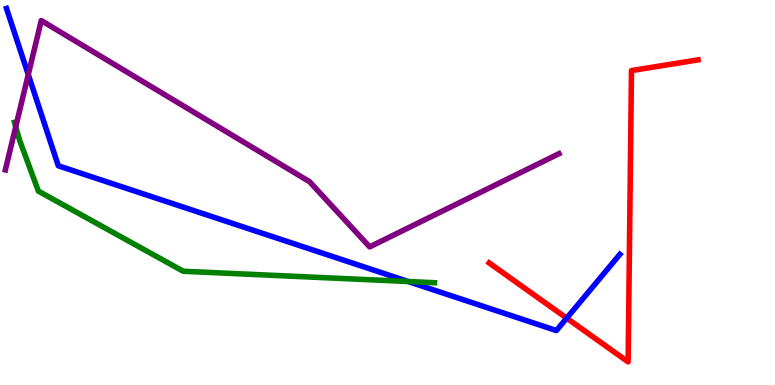[{'lines': ['blue', 'red'], 'intersections': [{'x': 7.31, 'y': 1.74}]}, {'lines': ['green', 'red'], 'intersections': []}, {'lines': ['purple', 'red'], 'intersections': []}, {'lines': ['blue', 'green'], 'intersections': [{'x': 5.27, 'y': 2.69}]}, {'lines': ['blue', 'purple'], 'intersections': [{'x': 0.365, 'y': 8.06}]}, {'lines': ['green', 'purple'], 'intersections': [{'x': 0.203, 'y': 6.71}]}]